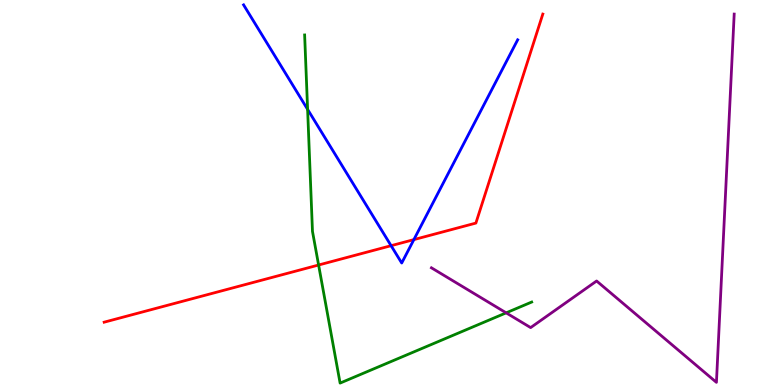[{'lines': ['blue', 'red'], 'intersections': [{'x': 5.05, 'y': 3.62}, {'x': 5.34, 'y': 3.78}]}, {'lines': ['green', 'red'], 'intersections': [{'x': 4.11, 'y': 3.12}]}, {'lines': ['purple', 'red'], 'intersections': []}, {'lines': ['blue', 'green'], 'intersections': [{'x': 3.97, 'y': 7.16}]}, {'lines': ['blue', 'purple'], 'intersections': []}, {'lines': ['green', 'purple'], 'intersections': [{'x': 6.53, 'y': 1.87}]}]